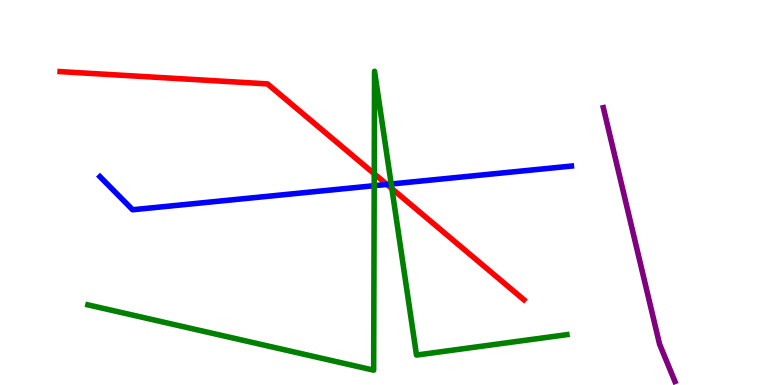[{'lines': ['blue', 'red'], 'intersections': [{'x': 4.99, 'y': 5.21}]}, {'lines': ['green', 'red'], 'intersections': [{'x': 4.83, 'y': 5.49}, {'x': 5.06, 'y': 5.1}]}, {'lines': ['purple', 'red'], 'intersections': []}, {'lines': ['blue', 'green'], 'intersections': [{'x': 4.83, 'y': 5.18}, {'x': 5.05, 'y': 5.22}]}, {'lines': ['blue', 'purple'], 'intersections': []}, {'lines': ['green', 'purple'], 'intersections': []}]